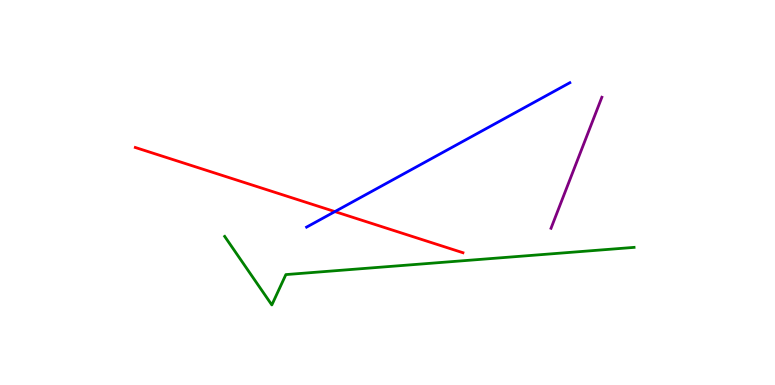[{'lines': ['blue', 'red'], 'intersections': [{'x': 4.32, 'y': 4.5}]}, {'lines': ['green', 'red'], 'intersections': []}, {'lines': ['purple', 'red'], 'intersections': []}, {'lines': ['blue', 'green'], 'intersections': []}, {'lines': ['blue', 'purple'], 'intersections': []}, {'lines': ['green', 'purple'], 'intersections': []}]